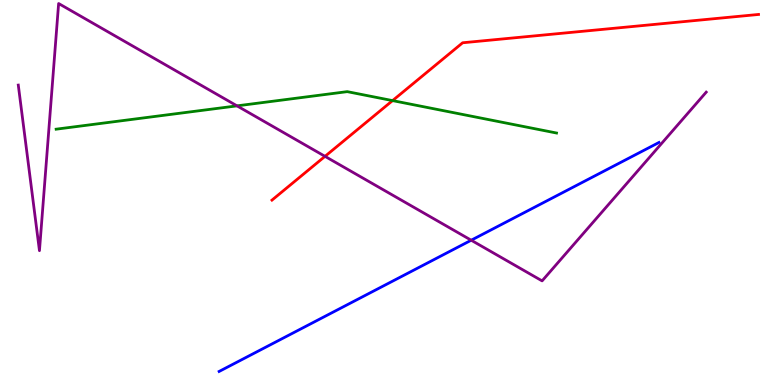[{'lines': ['blue', 'red'], 'intersections': []}, {'lines': ['green', 'red'], 'intersections': [{'x': 5.07, 'y': 7.39}]}, {'lines': ['purple', 'red'], 'intersections': [{'x': 4.19, 'y': 5.94}]}, {'lines': ['blue', 'green'], 'intersections': []}, {'lines': ['blue', 'purple'], 'intersections': [{'x': 6.08, 'y': 3.76}]}, {'lines': ['green', 'purple'], 'intersections': [{'x': 3.06, 'y': 7.25}]}]